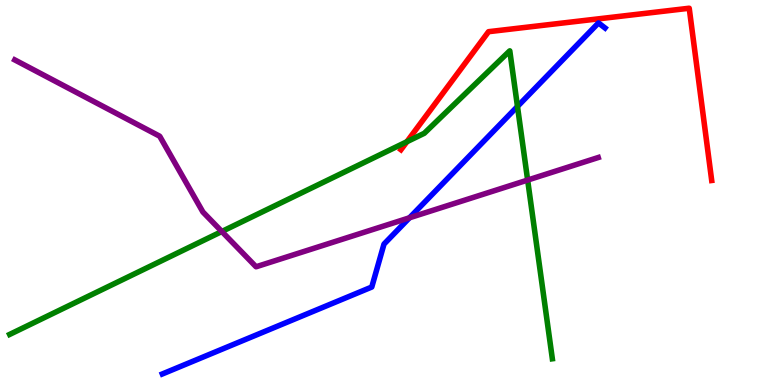[{'lines': ['blue', 'red'], 'intersections': []}, {'lines': ['green', 'red'], 'intersections': [{'x': 5.25, 'y': 6.32}]}, {'lines': ['purple', 'red'], 'intersections': []}, {'lines': ['blue', 'green'], 'intersections': [{'x': 6.68, 'y': 7.23}]}, {'lines': ['blue', 'purple'], 'intersections': [{'x': 5.28, 'y': 4.34}]}, {'lines': ['green', 'purple'], 'intersections': [{'x': 2.86, 'y': 3.99}, {'x': 6.81, 'y': 5.32}]}]